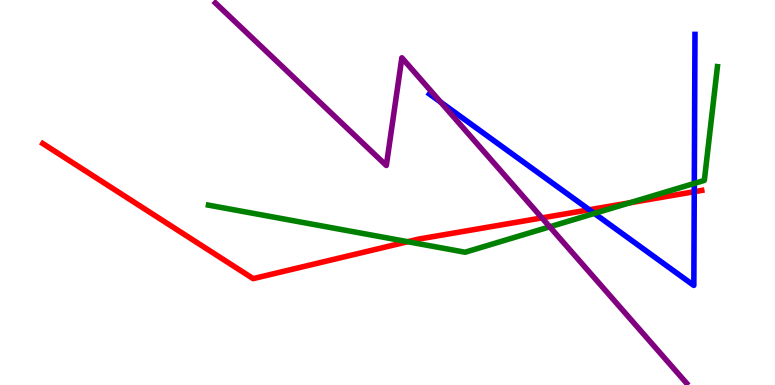[{'lines': ['blue', 'red'], 'intersections': [{'x': 7.6, 'y': 4.55}, {'x': 8.96, 'y': 5.02}]}, {'lines': ['green', 'red'], 'intersections': [{'x': 5.26, 'y': 3.72}, {'x': 8.13, 'y': 4.73}]}, {'lines': ['purple', 'red'], 'intersections': [{'x': 6.99, 'y': 4.34}]}, {'lines': ['blue', 'green'], 'intersections': [{'x': 7.67, 'y': 4.46}, {'x': 8.96, 'y': 5.24}]}, {'lines': ['blue', 'purple'], 'intersections': [{'x': 5.69, 'y': 7.35}]}, {'lines': ['green', 'purple'], 'intersections': [{'x': 7.09, 'y': 4.11}]}]